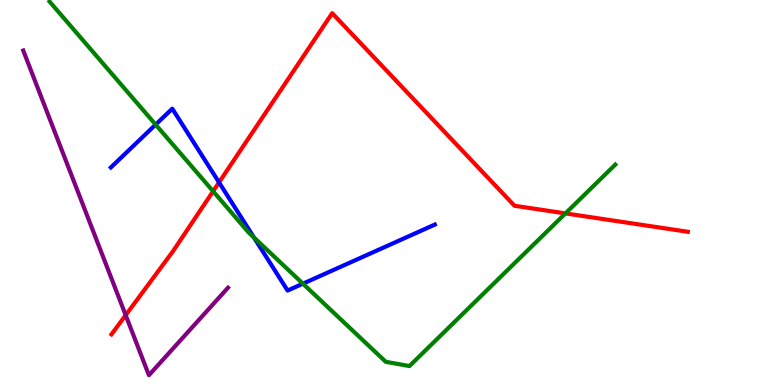[{'lines': ['blue', 'red'], 'intersections': [{'x': 2.83, 'y': 5.26}]}, {'lines': ['green', 'red'], 'intersections': [{'x': 2.75, 'y': 5.03}, {'x': 7.3, 'y': 4.46}]}, {'lines': ['purple', 'red'], 'intersections': [{'x': 1.62, 'y': 1.81}]}, {'lines': ['blue', 'green'], 'intersections': [{'x': 2.01, 'y': 6.76}, {'x': 3.28, 'y': 3.83}, {'x': 3.91, 'y': 2.63}]}, {'lines': ['blue', 'purple'], 'intersections': []}, {'lines': ['green', 'purple'], 'intersections': []}]